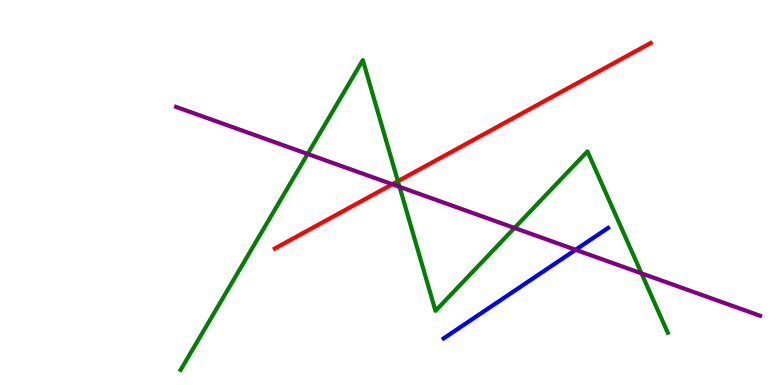[{'lines': ['blue', 'red'], 'intersections': []}, {'lines': ['green', 'red'], 'intersections': [{'x': 5.13, 'y': 5.29}]}, {'lines': ['purple', 'red'], 'intersections': [{'x': 5.06, 'y': 5.21}]}, {'lines': ['blue', 'green'], 'intersections': []}, {'lines': ['blue', 'purple'], 'intersections': [{'x': 7.43, 'y': 3.51}]}, {'lines': ['green', 'purple'], 'intersections': [{'x': 3.97, 'y': 6.0}, {'x': 5.16, 'y': 5.15}, {'x': 6.64, 'y': 4.08}, {'x': 8.28, 'y': 2.9}]}]